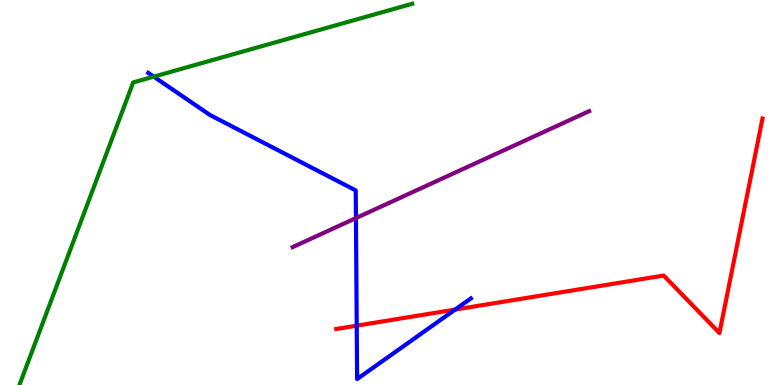[{'lines': ['blue', 'red'], 'intersections': [{'x': 4.6, 'y': 1.54}, {'x': 5.87, 'y': 1.96}]}, {'lines': ['green', 'red'], 'intersections': []}, {'lines': ['purple', 'red'], 'intersections': []}, {'lines': ['blue', 'green'], 'intersections': [{'x': 1.98, 'y': 8.01}]}, {'lines': ['blue', 'purple'], 'intersections': [{'x': 4.59, 'y': 4.34}]}, {'lines': ['green', 'purple'], 'intersections': []}]